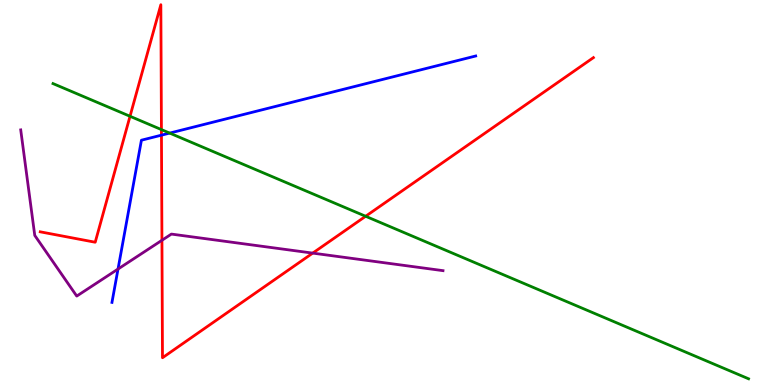[{'lines': ['blue', 'red'], 'intersections': [{'x': 2.08, 'y': 6.49}]}, {'lines': ['green', 'red'], 'intersections': [{'x': 1.68, 'y': 6.98}, {'x': 2.08, 'y': 6.63}, {'x': 4.72, 'y': 4.38}]}, {'lines': ['purple', 'red'], 'intersections': [{'x': 2.09, 'y': 3.76}, {'x': 4.04, 'y': 3.43}]}, {'lines': ['blue', 'green'], 'intersections': [{'x': 2.19, 'y': 6.54}]}, {'lines': ['blue', 'purple'], 'intersections': [{'x': 1.52, 'y': 3.01}]}, {'lines': ['green', 'purple'], 'intersections': []}]